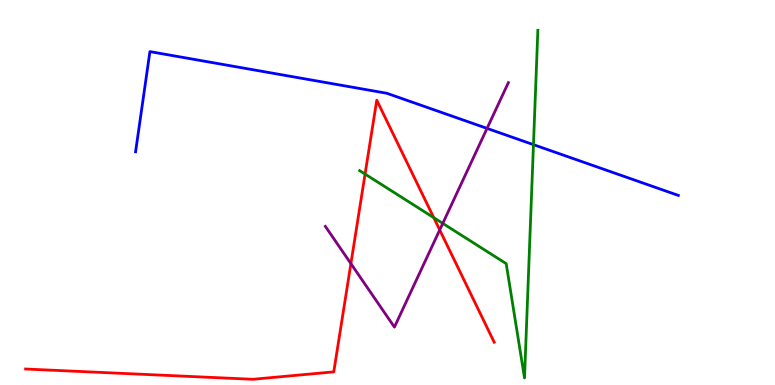[{'lines': ['blue', 'red'], 'intersections': []}, {'lines': ['green', 'red'], 'intersections': [{'x': 4.71, 'y': 5.48}, {'x': 5.6, 'y': 4.35}]}, {'lines': ['purple', 'red'], 'intersections': [{'x': 4.53, 'y': 3.15}, {'x': 5.67, 'y': 4.03}]}, {'lines': ['blue', 'green'], 'intersections': [{'x': 6.88, 'y': 6.24}]}, {'lines': ['blue', 'purple'], 'intersections': [{'x': 6.28, 'y': 6.67}]}, {'lines': ['green', 'purple'], 'intersections': [{'x': 5.71, 'y': 4.2}]}]